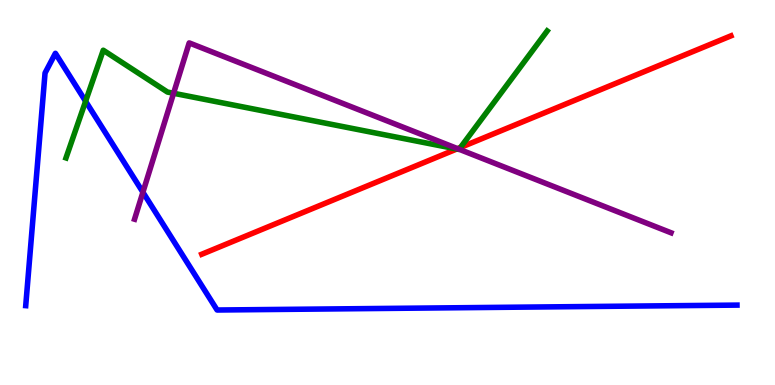[{'lines': ['blue', 'red'], 'intersections': []}, {'lines': ['green', 'red'], 'intersections': [{'x': 5.89, 'y': 6.13}, {'x': 5.94, 'y': 6.17}]}, {'lines': ['purple', 'red'], 'intersections': [{'x': 5.9, 'y': 6.14}]}, {'lines': ['blue', 'green'], 'intersections': [{'x': 1.1, 'y': 7.37}]}, {'lines': ['blue', 'purple'], 'intersections': [{'x': 1.84, 'y': 5.01}]}, {'lines': ['green', 'purple'], 'intersections': [{'x': 2.24, 'y': 7.58}, {'x': 5.92, 'y': 6.12}]}]